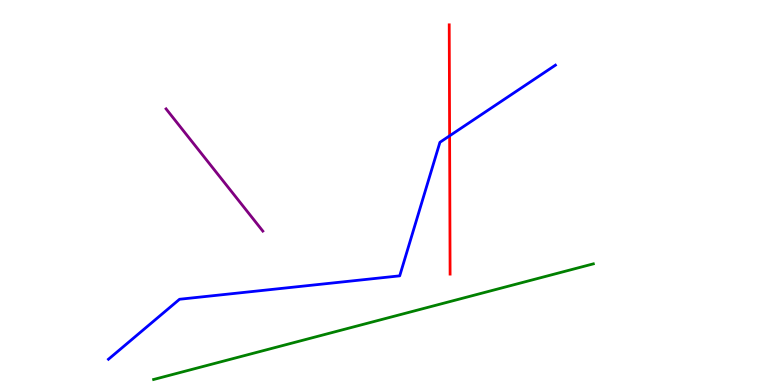[{'lines': ['blue', 'red'], 'intersections': [{'x': 5.8, 'y': 6.47}]}, {'lines': ['green', 'red'], 'intersections': []}, {'lines': ['purple', 'red'], 'intersections': []}, {'lines': ['blue', 'green'], 'intersections': []}, {'lines': ['blue', 'purple'], 'intersections': []}, {'lines': ['green', 'purple'], 'intersections': []}]